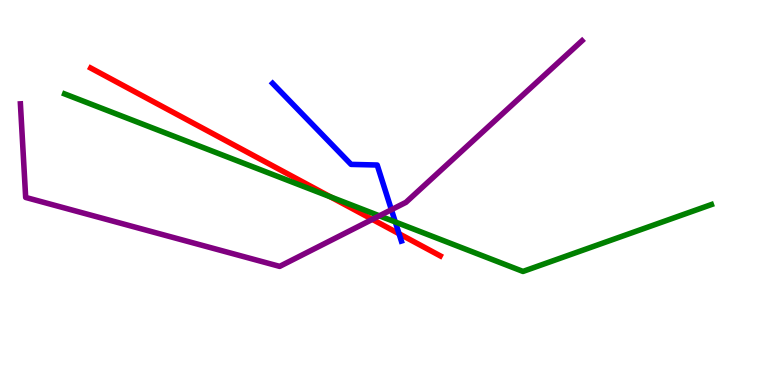[{'lines': ['blue', 'red'], 'intersections': [{'x': 5.15, 'y': 3.93}]}, {'lines': ['green', 'red'], 'intersections': [{'x': 4.26, 'y': 4.89}]}, {'lines': ['purple', 'red'], 'intersections': [{'x': 4.8, 'y': 4.3}]}, {'lines': ['blue', 'green'], 'intersections': [{'x': 5.1, 'y': 4.23}]}, {'lines': ['blue', 'purple'], 'intersections': [{'x': 5.05, 'y': 4.55}]}, {'lines': ['green', 'purple'], 'intersections': [{'x': 4.9, 'y': 4.39}]}]